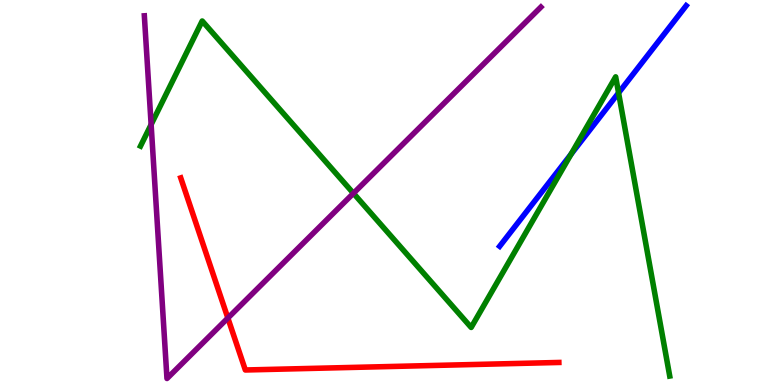[{'lines': ['blue', 'red'], 'intersections': []}, {'lines': ['green', 'red'], 'intersections': []}, {'lines': ['purple', 'red'], 'intersections': [{'x': 2.94, 'y': 1.74}]}, {'lines': ['blue', 'green'], 'intersections': [{'x': 7.37, 'y': 6.0}, {'x': 7.98, 'y': 7.59}]}, {'lines': ['blue', 'purple'], 'intersections': []}, {'lines': ['green', 'purple'], 'intersections': [{'x': 1.95, 'y': 6.76}, {'x': 4.56, 'y': 4.98}]}]